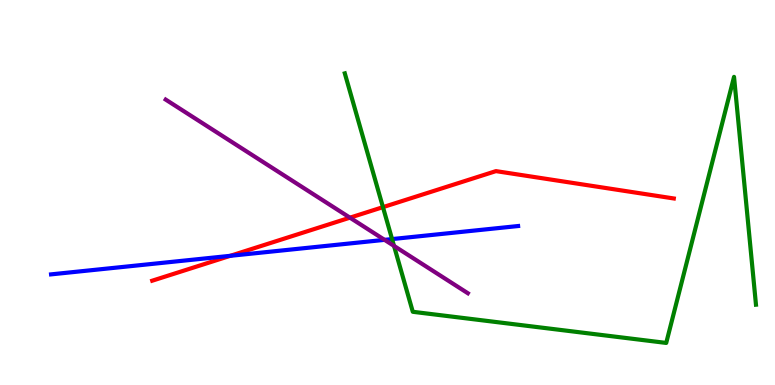[{'lines': ['blue', 'red'], 'intersections': [{'x': 2.97, 'y': 3.36}]}, {'lines': ['green', 'red'], 'intersections': [{'x': 4.94, 'y': 4.62}]}, {'lines': ['purple', 'red'], 'intersections': [{'x': 4.52, 'y': 4.35}]}, {'lines': ['blue', 'green'], 'intersections': [{'x': 5.06, 'y': 3.79}]}, {'lines': ['blue', 'purple'], 'intersections': [{'x': 4.96, 'y': 3.77}]}, {'lines': ['green', 'purple'], 'intersections': [{'x': 5.08, 'y': 3.61}]}]